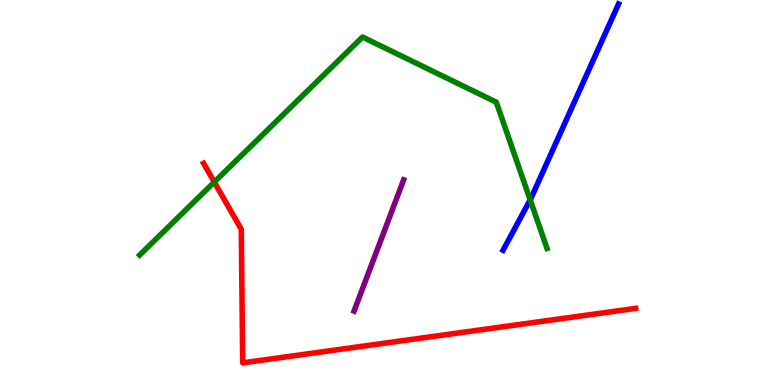[{'lines': ['blue', 'red'], 'intersections': []}, {'lines': ['green', 'red'], 'intersections': [{'x': 2.76, 'y': 5.27}]}, {'lines': ['purple', 'red'], 'intersections': []}, {'lines': ['blue', 'green'], 'intersections': [{'x': 6.84, 'y': 4.81}]}, {'lines': ['blue', 'purple'], 'intersections': []}, {'lines': ['green', 'purple'], 'intersections': []}]